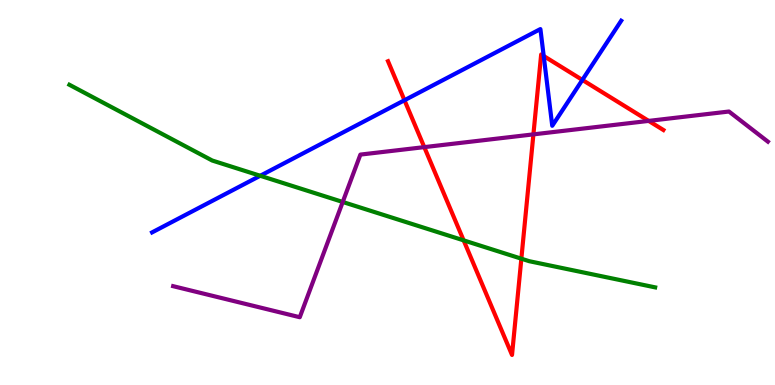[{'lines': ['blue', 'red'], 'intersections': [{'x': 5.22, 'y': 7.4}, {'x': 7.02, 'y': 8.54}, {'x': 7.51, 'y': 7.92}]}, {'lines': ['green', 'red'], 'intersections': [{'x': 5.98, 'y': 3.76}, {'x': 6.73, 'y': 3.28}]}, {'lines': ['purple', 'red'], 'intersections': [{'x': 5.47, 'y': 6.18}, {'x': 6.88, 'y': 6.51}, {'x': 8.37, 'y': 6.86}]}, {'lines': ['blue', 'green'], 'intersections': [{'x': 3.36, 'y': 5.43}]}, {'lines': ['blue', 'purple'], 'intersections': []}, {'lines': ['green', 'purple'], 'intersections': [{'x': 4.42, 'y': 4.75}]}]